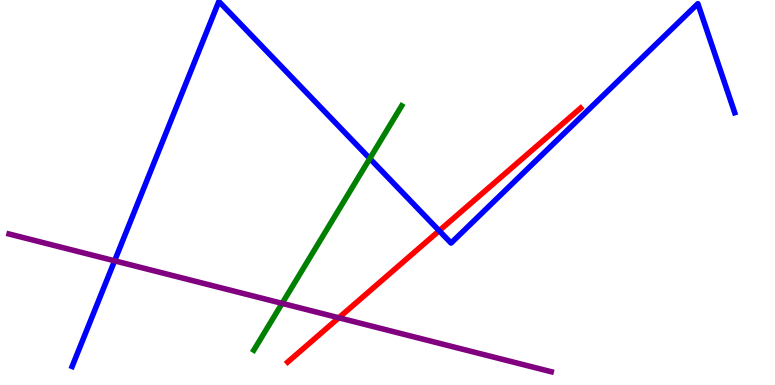[{'lines': ['blue', 'red'], 'intersections': [{'x': 5.67, 'y': 4.01}]}, {'lines': ['green', 'red'], 'intersections': []}, {'lines': ['purple', 'red'], 'intersections': [{'x': 4.37, 'y': 1.75}]}, {'lines': ['blue', 'green'], 'intersections': [{'x': 4.77, 'y': 5.88}]}, {'lines': ['blue', 'purple'], 'intersections': [{'x': 1.48, 'y': 3.23}]}, {'lines': ['green', 'purple'], 'intersections': [{'x': 3.64, 'y': 2.12}]}]